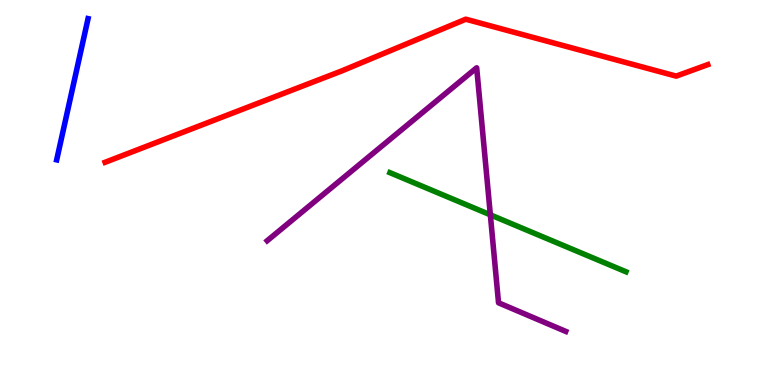[{'lines': ['blue', 'red'], 'intersections': []}, {'lines': ['green', 'red'], 'intersections': []}, {'lines': ['purple', 'red'], 'intersections': []}, {'lines': ['blue', 'green'], 'intersections': []}, {'lines': ['blue', 'purple'], 'intersections': []}, {'lines': ['green', 'purple'], 'intersections': [{'x': 6.33, 'y': 4.42}]}]